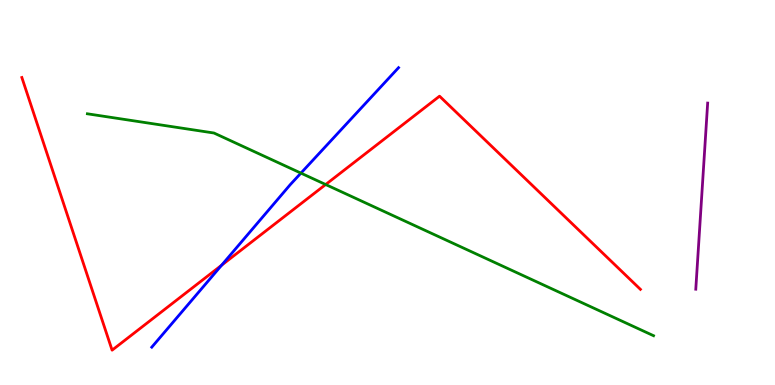[{'lines': ['blue', 'red'], 'intersections': [{'x': 2.86, 'y': 3.11}]}, {'lines': ['green', 'red'], 'intersections': [{'x': 4.2, 'y': 5.21}]}, {'lines': ['purple', 'red'], 'intersections': []}, {'lines': ['blue', 'green'], 'intersections': [{'x': 3.88, 'y': 5.5}]}, {'lines': ['blue', 'purple'], 'intersections': []}, {'lines': ['green', 'purple'], 'intersections': []}]